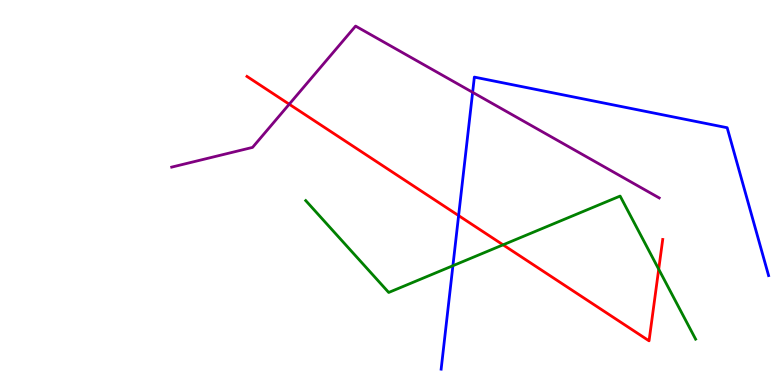[{'lines': ['blue', 'red'], 'intersections': [{'x': 5.92, 'y': 4.4}]}, {'lines': ['green', 'red'], 'intersections': [{'x': 6.49, 'y': 3.64}, {'x': 8.5, 'y': 3.01}]}, {'lines': ['purple', 'red'], 'intersections': [{'x': 3.73, 'y': 7.29}]}, {'lines': ['blue', 'green'], 'intersections': [{'x': 5.84, 'y': 3.1}]}, {'lines': ['blue', 'purple'], 'intersections': [{'x': 6.1, 'y': 7.6}]}, {'lines': ['green', 'purple'], 'intersections': []}]